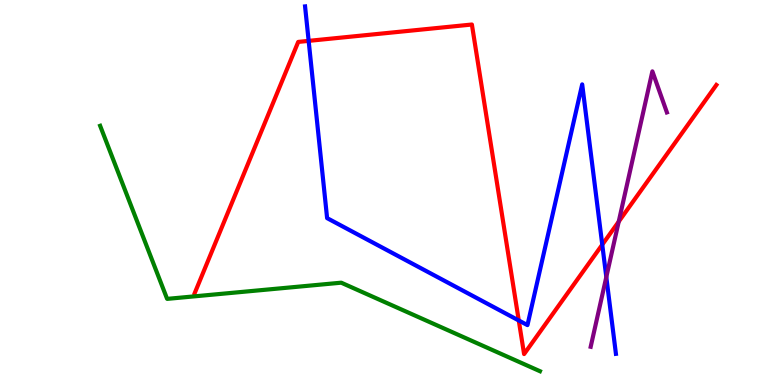[{'lines': ['blue', 'red'], 'intersections': [{'x': 3.98, 'y': 8.94}, {'x': 6.69, 'y': 1.68}, {'x': 7.77, 'y': 3.64}]}, {'lines': ['green', 'red'], 'intersections': []}, {'lines': ['purple', 'red'], 'intersections': [{'x': 7.98, 'y': 4.24}]}, {'lines': ['blue', 'green'], 'intersections': []}, {'lines': ['blue', 'purple'], 'intersections': [{'x': 7.82, 'y': 2.8}]}, {'lines': ['green', 'purple'], 'intersections': []}]